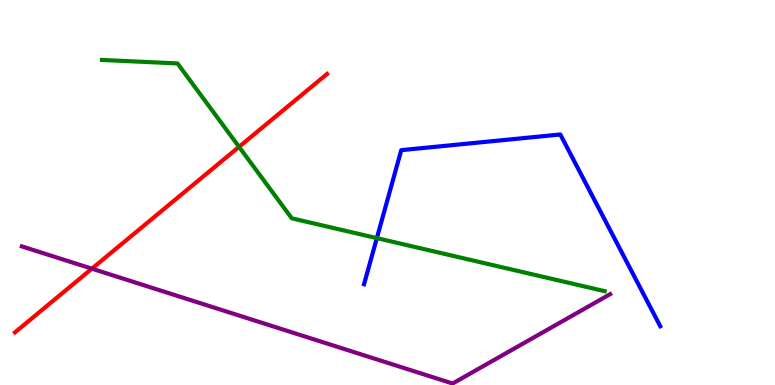[{'lines': ['blue', 'red'], 'intersections': []}, {'lines': ['green', 'red'], 'intersections': [{'x': 3.08, 'y': 6.19}]}, {'lines': ['purple', 'red'], 'intersections': [{'x': 1.19, 'y': 3.02}]}, {'lines': ['blue', 'green'], 'intersections': [{'x': 4.86, 'y': 3.81}]}, {'lines': ['blue', 'purple'], 'intersections': []}, {'lines': ['green', 'purple'], 'intersections': []}]